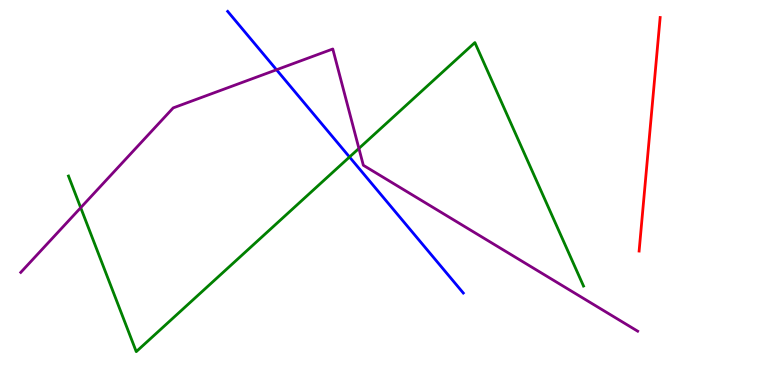[{'lines': ['blue', 'red'], 'intersections': []}, {'lines': ['green', 'red'], 'intersections': []}, {'lines': ['purple', 'red'], 'intersections': []}, {'lines': ['blue', 'green'], 'intersections': [{'x': 4.51, 'y': 5.92}]}, {'lines': ['blue', 'purple'], 'intersections': [{'x': 3.57, 'y': 8.19}]}, {'lines': ['green', 'purple'], 'intersections': [{'x': 1.04, 'y': 4.61}, {'x': 4.63, 'y': 6.14}]}]